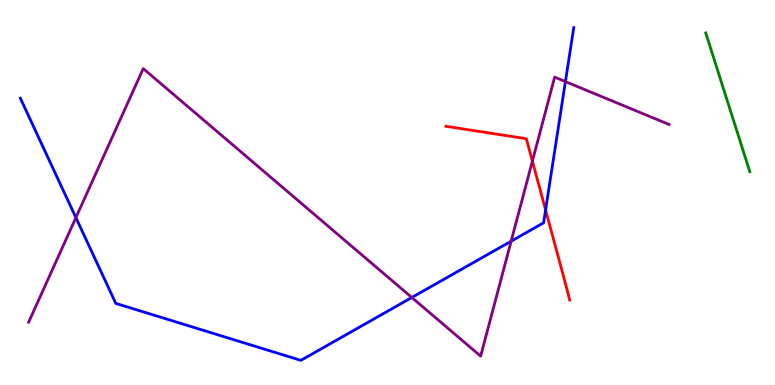[{'lines': ['blue', 'red'], 'intersections': [{'x': 7.04, 'y': 4.55}]}, {'lines': ['green', 'red'], 'intersections': []}, {'lines': ['purple', 'red'], 'intersections': [{'x': 6.87, 'y': 5.81}]}, {'lines': ['blue', 'green'], 'intersections': []}, {'lines': ['blue', 'purple'], 'intersections': [{'x': 0.979, 'y': 4.35}, {'x': 5.31, 'y': 2.27}, {'x': 6.6, 'y': 3.74}, {'x': 7.3, 'y': 7.88}]}, {'lines': ['green', 'purple'], 'intersections': []}]